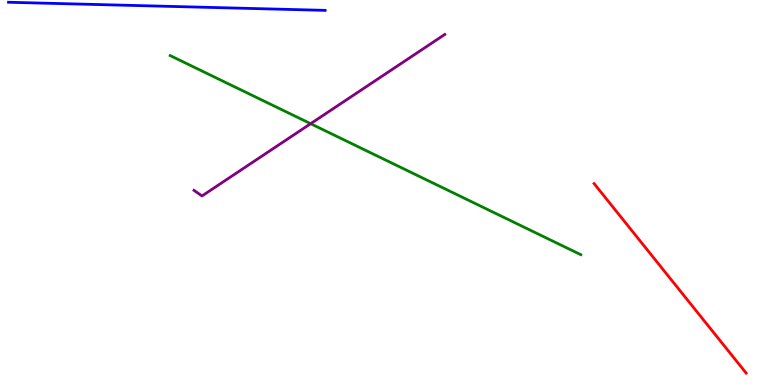[{'lines': ['blue', 'red'], 'intersections': []}, {'lines': ['green', 'red'], 'intersections': []}, {'lines': ['purple', 'red'], 'intersections': []}, {'lines': ['blue', 'green'], 'intersections': []}, {'lines': ['blue', 'purple'], 'intersections': []}, {'lines': ['green', 'purple'], 'intersections': [{'x': 4.01, 'y': 6.79}]}]